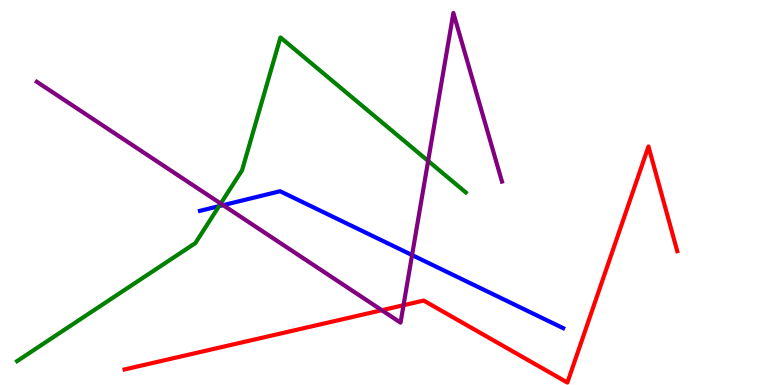[{'lines': ['blue', 'red'], 'intersections': []}, {'lines': ['green', 'red'], 'intersections': []}, {'lines': ['purple', 'red'], 'intersections': [{'x': 4.93, 'y': 1.94}, {'x': 5.21, 'y': 2.07}]}, {'lines': ['blue', 'green'], 'intersections': [{'x': 2.83, 'y': 4.65}]}, {'lines': ['blue', 'purple'], 'intersections': [{'x': 2.88, 'y': 4.67}, {'x': 5.32, 'y': 3.38}]}, {'lines': ['green', 'purple'], 'intersections': [{'x': 2.85, 'y': 4.71}, {'x': 5.52, 'y': 5.82}]}]